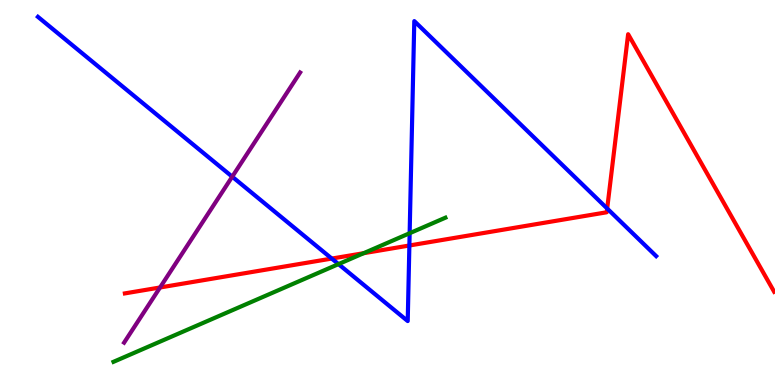[{'lines': ['blue', 'red'], 'intersections': [{'x': 4.28, 'y': 3.28}, {'x': 5.28, 'y': 3.62}, {'x': 7.83, 'y': 4.58}]}, {'lines': ['green', 'red'], 'intersections': [{'x': 4.69, 'y': 3.42}]}, {'lines': ['purple', 'red'], 'intersections': [{'x': 2.07, 'y': 2.53}]}, {'lines': ['blue', 'green'], 'intersections': [{'x': 4.37, 'y': 3.14}, {'x': 5.29, 'y': 3.94}]}, {'lines': ['blue', 'purple'], 'intersections': [{'x': 3.0, 'y': 5.41}]}, {'lines': ['green', 'purple'], 'intersections': []}]